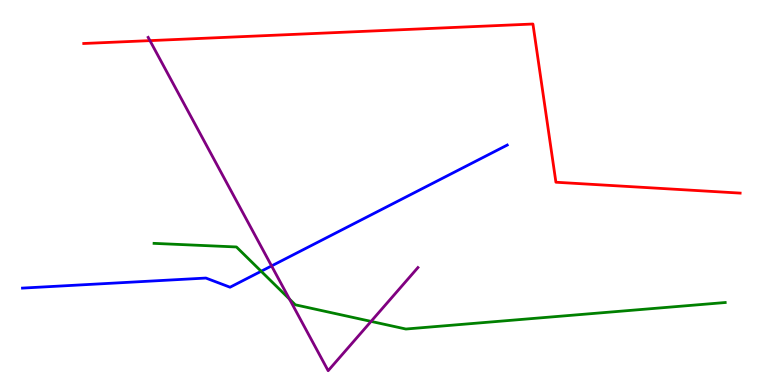[{'lines': ['blue', 'red'], 'intersections': []}, {'lines': ['green', 'red'], 'intersections': []}, {'lines': ['purple', 'red'], 'intersections': [{'x': 1.93, 'y': 8.94}]}, {'lines': ['blue', 'green'], 'intersections': [{'x': 3.37, 'y': 2.95}]}, {'lines': ['blue', 'purple'], 'intersections': [{'x': 3.5, 'y': 3.09}]}, {'lines': ['green', 'purple'], 'intersections': [{'x': 3.74, 'y': 2.23}, {'x': 4.79, 'y': 1.65}]}]